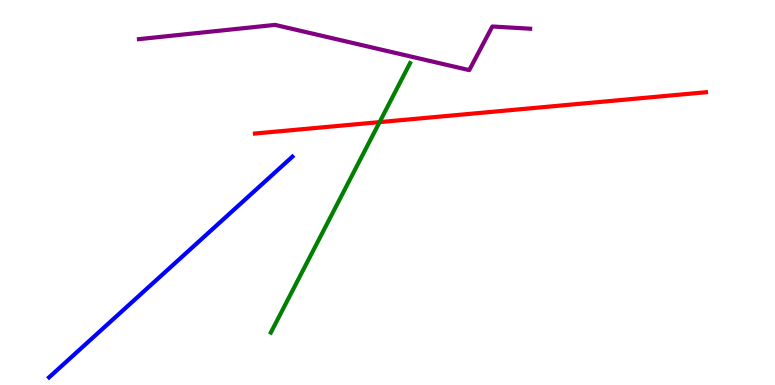[{'lines': ['blue', 'red'], 'intersections': []}, {'lines': ['green', 'red'], 'intersections': [{'x': 4.9, 'y': 6.83}]}, {'lines': ['purple', 'red'], 'intersections': []}, {'lines': ['blue', 'green'], 'intersections': []}, {'lines': ['blue', 'purple'], 'intersections': []}, {'lines': ['green', 'purple'], 'intersections': []}]